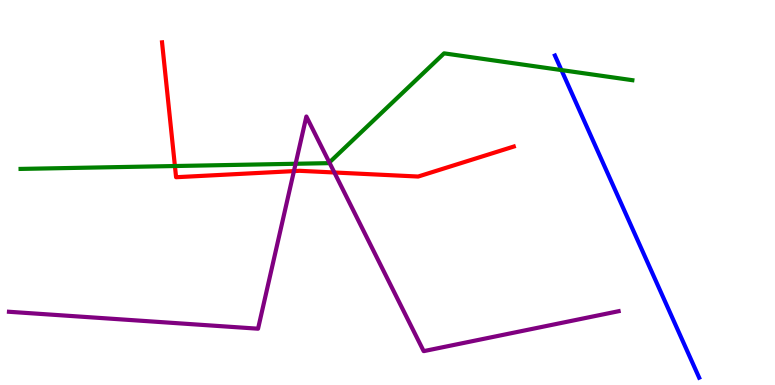[{'lines': ['blue', 'red'], 'intersections': []}, {'lines': ['green', 'red'], 'intersections': [{'x': 2.26, 'y': 5.69}]}, {'lines': ['purple', 'red'], 'intersections': [{'x': 3.79, 'y': 5.56}, {'x': 4.31, 'y': 5.52}]}, {'lines': ['blue', 'green'], 'intersections': [{'x': 7.24, 'y': 8.18}]}, {'lines': ['blue', 'purple'], 'intersections': []}, {'lines': ['green', 'purple'], 'intersections': [{'x': 3.81, 'y': 5.75}, {'x': 4.25, 'y': 5.78}]}]